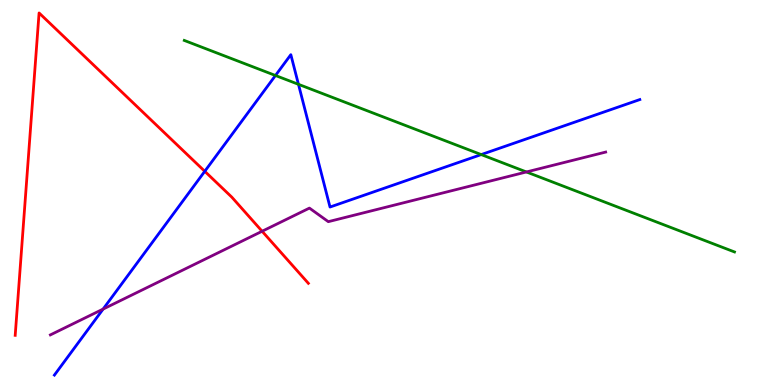[{'lines': ['blue', 'red'], 'intersections': [{'x': 2.64, 'y': 5.55}]}, {'lines': ['green', 'red'], 'intersections': []}, {'lines': ['purple', 'red'], 'intersections': [{'x': 3.38, 'y': 3.99}]}, {'lines': ['blue', 'green'], 'intersections': [{'x': 3.55, 'y': 8.04}, {'x': 3.85, 'y': 7.81}, {'x': 6.21, 'y': 5.98}]}, {'lines': ['blue', 'purple'], 'intersections': [{'x': 1.33, 'y': 1.97}]}, {'lines': ['green', 'purple'], 'intersections': [{'x': 6.79, 'y': 5.53}]}]